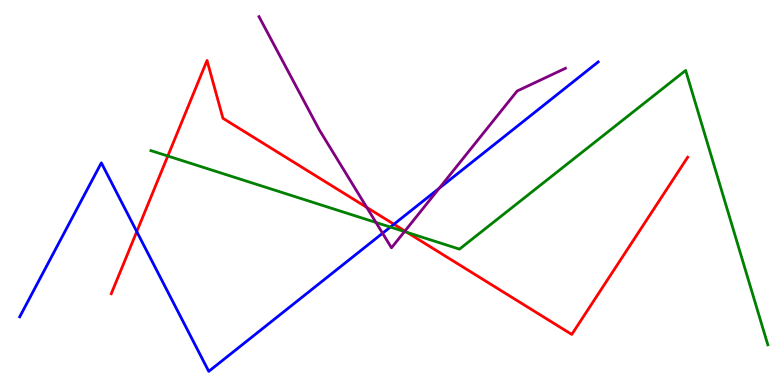[{'lines': ['blue', 'red'], 'intersections': [{'x': 1.76, 'y': 3.98}, {'x': 5.08, 'y': 4.18}]}, {'lines': ['green', 'red'], 'intersections': [{'x': 2.17, 'y': 5.95}, {'x': 5.25, 'y': 3.96}]}, {'lines': ['purple', 'red'], 'intersections': [{'x': 4.73, 'y': 4.61}, {'x': 5.22, 'y': 4.0}]}, {'lines': ['blue', 'green'], 'intersections': [{'x': 5.04, 'y': 4.1}]}, {'lines': ['blue', 'purple'], 'intersections': [{'x': 4.94, 'y': 3.94}, {'x': 5.67, 'y': 5.11}]}, {'lines': ['green', 'purple'], 'intersections': [{'x': 4.85, 'y': 4.22}, {'x': 5.22, 'y': 3.99}]}]